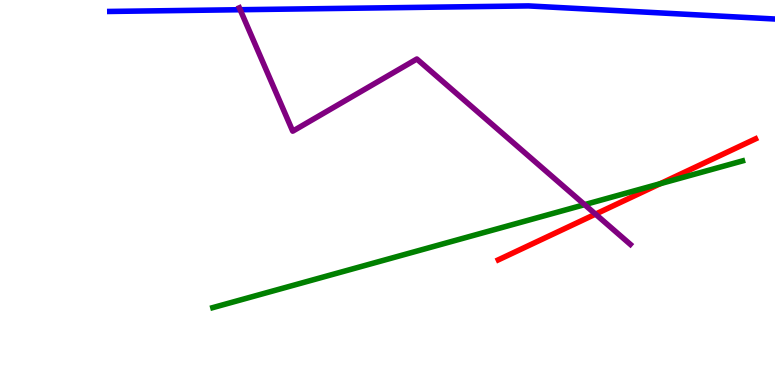[{'lines': ['blue', 'red'], 'intersections': []}, {'lines': ['green', 'red'], 'intersections': [{'x': 8.52, 'y': 5.23}]}, {'lines': ['purple', 'red'], 'intersections': [{'x': 7.68, 'y': 4.44}]}, {'lines': ['blue', 'green'], 'intersections': []}, {'lines': ['blue', 'purple'], 'intersections': [{'x': 3.1, 'y': 9.75}]}, {'lines': ['green', 'purple'], 'intersections': [{'x': 7.54, 'y': 4.68}]}]